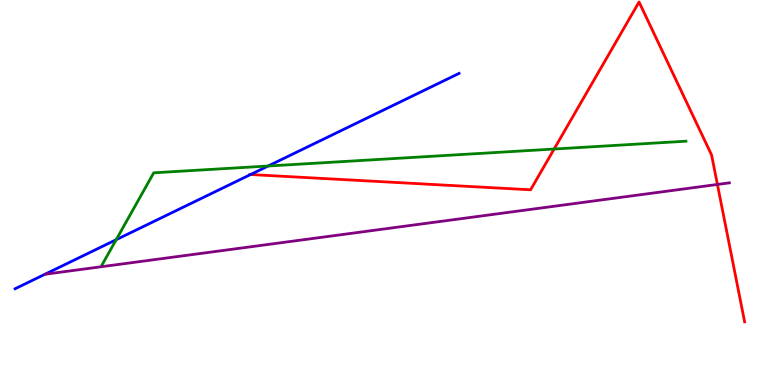[{'lines': ['blue', 'red'], 'intersections': [{'x': 3.23, 'y': 5.47}]}, {'lines': ['green', 'red'], 'intersections': [{'x': 7.15, 'y': 6.13}]}, {'lines': ['purple', 'red'], 'intersections': [{'x': 9.26, 'y': 5.21}]}, {'lines': ['blue', 'green'], 'intersections': [{'x': 1.5, 'y': 3.77}, {'x': 3.46, 'y': 5.69}]}, {'lines': ['blue', 'purple'], 'intersections': []}, {'lines': ['green', 'purple'], 'intersections': []}]